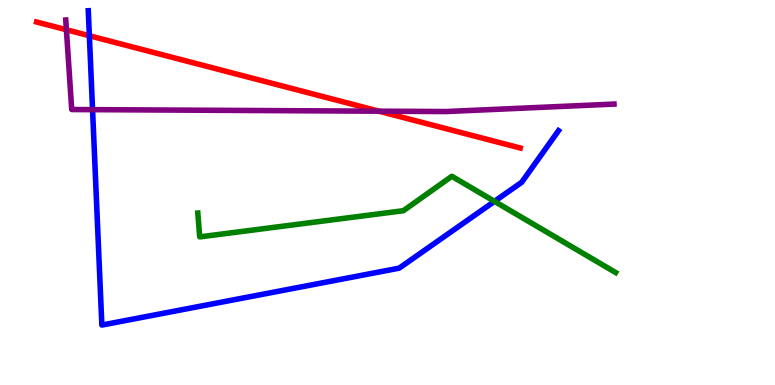[{'lines': ['blue', 'red'], 'intersections': [{'x': 1.15, 'y': 9.07}]}, {'lines': ['green', 'red'], 'intersections': []}, {'lines': ['purple', 'red'], 'intersections': [{'x': 0.857, 'y': 9.23}, {'x': 4.89, 'y': 7.11}]}, {'lines': ['blue', 'green'], 'intersections': [{'x': 6.38, 'y': 4.77}]}, {'lines': ['blue', 'purple'], 'intersections': [{'x': 1.19, 'y': 7.15}]}, {'lines': ['green', 'purple'], 'intersections': []}]